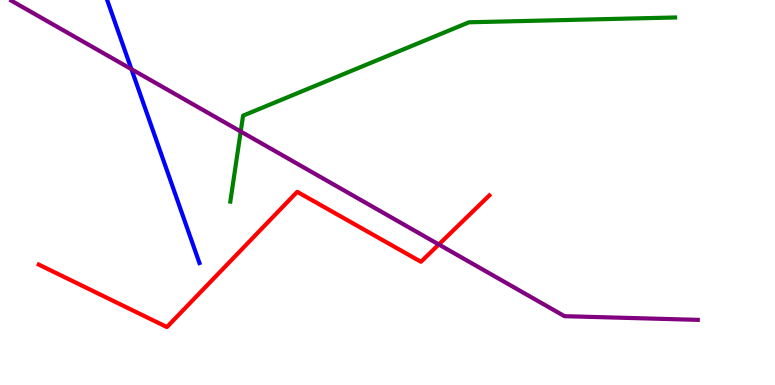[{'lines': ['blue', 'red'], 'intersections': []}, {'lines': ['green', 'red'], 'intersections': []}, {'lines': ['purple', 'red'], 'intersections': [{'x': 5.66, 'y': 3.65}]}, {'lines': ['blue', 'green'], 'intersections': []}, {'lines': ['blue', 'purple'], 'intersections': [{'x': 1.7, 'y': 8.2}]}, {'lines': ['green', 'purple'], 'intersections': [{'x': 3.11, 'y': 6.58}]}]